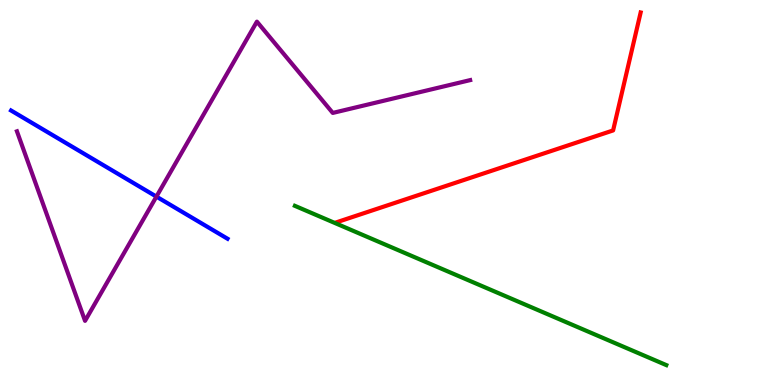[{'lines': ['blue', 'red'], 'intersections': []}, {'lines': ['green', 'red'], 'intersections': []}, {'lines': ['purple', 'red'], 'intersections': []}, {'lines': ['blue', 'green'], 'intersections': []}, {'lines': ['blue', 'purple'], 'intersections': [{'x': 2.02, 'y': 4.89}]}, {'lines': ['green', 'purple'], 'intersections': []}]